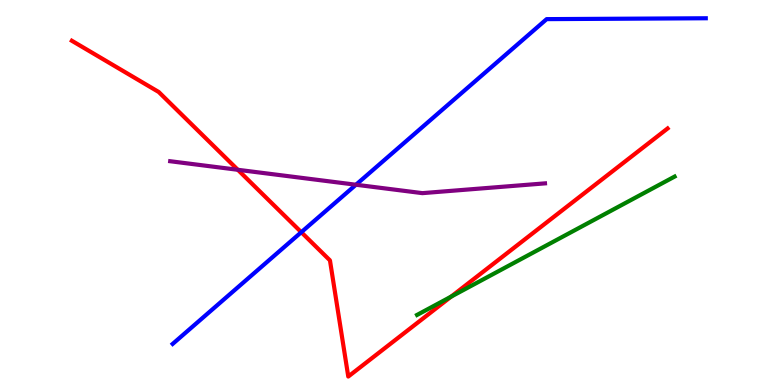[{'lines': ['blue', 'red'], 'intersections': [{'x': 3.89, 'y': 3.97}]}, {'lines': ['green', 'red'], 'intersections': [{'x': 5.82, 'y': 2.3}]}, {'lines': ['purple', 'red'], 'intersections': [{'x': 3.07, 'y': 5.59}]}, {'lines': ['blue', 'green'], 'intersections': []}, {'lines': ['blue', 'purple'], 'intersections': [{'x': 4.59, 'y': 5.2}]}, {'lines': ['green', 'purple'], 'intersections': []}]